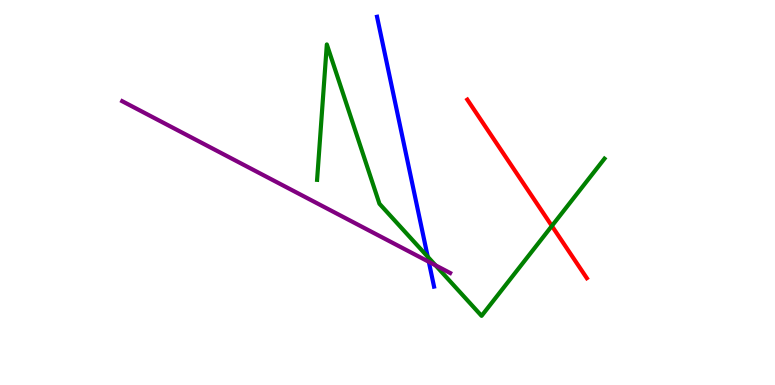[{'lines': ['blue', 'red'], 'intersections': []}, {'lines': ['green', 'red'], 'intersections': [{'x': 7.12, 'y': 4.13}]}, {'lines': ['purple', 'red'], 'intersections': []}, {'lines': ['blue', 'green'], 'intersections': [{'x': 5.52, 'y': 3.33}]}, {'lines': ['blue', 'purple'], 'intersections': [{'x': 5.53, 'y': 3.2}]}, {'lines': ['green', 'purple'], 'intersections': [{'x': 5.62, 'y': 3.11}]}]